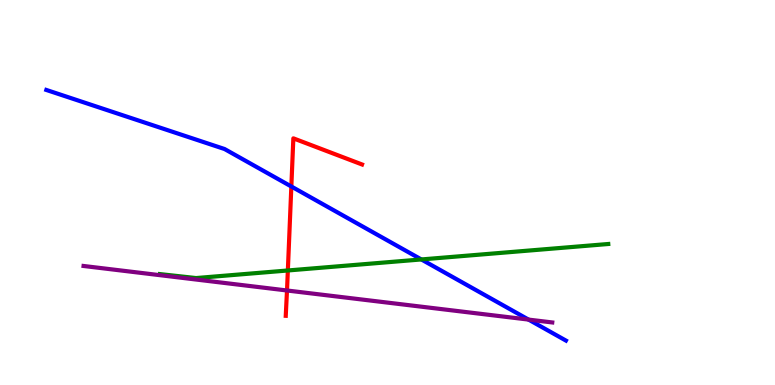[{'lines': ['blue', 'red'], 'intersections': [{'x': 3.76, 'y': 5.16}]}, {'lines': ['green', 'red'], 'intersections': [{'x': 3.71, 'y': 2.97}]}, {'lines': ['purple', 'red'], 'intersections': [{'x': 3.7, 'y': 2.45}]}, {'lines': ['blue', 'green'], 'intersections': [{'x': 5.44, 'y': 3.26}]}, {'lines': ['blue', 'purple'], 'intersections': [{'x': 6.82, 'y': 1.7}]}, {'lines': ['green', 'purple'], 'intersections': []}]